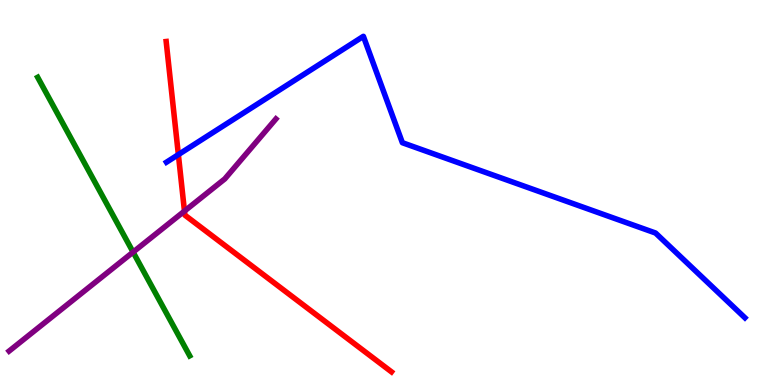[{'lines': ['blue', 'red'], 'intersections': [{'x': 2.3, 'y': 5.98}]}, {'lines': ['green', 'red'], 'intersections': []}, {'lines': ['purple', 'red'], 'intersections': [{'x': 2.38, 'y': 4.52}]}, {'lines': ['blue', 'green'], 'intersections': []}, {'lines': ['blue', 'purple'], 'intersections': []}, {'lines': ['green', 'purple'], 'intersections': [{'x': 1.72, 'y': 3.45}]}]